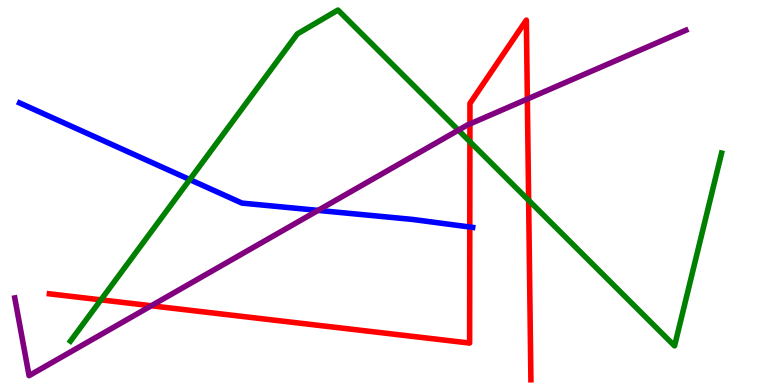[{'lines': ['blue', 'red'], 'intersections': [{'x': 6.06, 'y': 4.1}]}, {'lines': ['green', 'red'], 'intersections': [{'x': 1.3, 'y': 2.21}, {'x': 6.06, 'y': 6.32}, {'x': 6.82, 'y': 4.8}]}, {'lines': ['purple', 'red'], 'intersections': [{'x': 1.95, 'y': 2.06}, {'x': 6.06, 'y': 6.78}, {'x': 6.8, 'y': 7.43}]}, {'lines': ['blue', 'green'], 'intersections': [{'x': 2.45, 'y': 5.34}]}, {'lines': ['blue', 'purple'], 'intersections': [{'x': 4.1, 'y': 4.54}]}, {'lines': ['green', 'purple'], 'intersections': [{'x': 5.91, 'y': 6.62}]}]